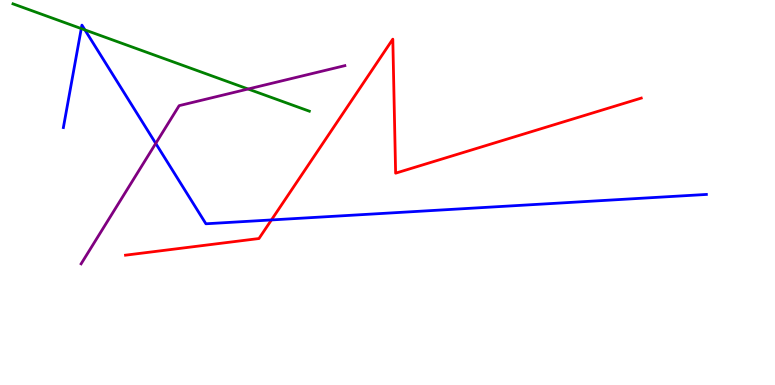[{'lines': ['blue', 'red'], 'intersections': [{'x': 3.5, 'y': 4.29}]}, {'lines': ['green', 'red'], 'intersections': []}, {'lines': ['purple', 'red'], 'intersections': []}, {'lines': ['blue', 'green'], 'intersections': [{'x': 1.05, 'y': 9.26}, {'x': 1.1, 'y': 9.22}]}, {'lines': ['blue', 'purple'], 'intersections': [{'x': 2.01, 'y': 6.27}]}, {'lines': ['green', 'purple'], 'intersections': [{'x': 3.2, 'y': 7.69}]}]